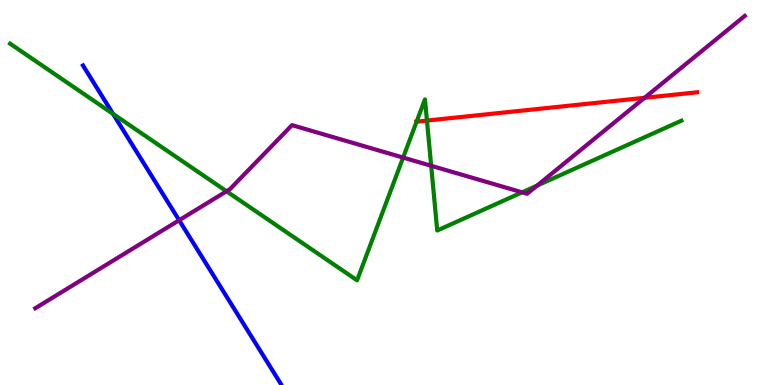[{'lines': ['blue', 'red'], 'intersections': []}, {'lines': ['green', 'red'], 'intersections': [{'x': 5.38, 'y': 6.84}, {'x': 5.51, 'y': 6.87}]}, {'lines': ['purple', 'red'], 'intersections': [{'x': 8.32, 'y': 7.46}]}, {'lines': ['blue', 'green'], 'intersections': [{'x': 1.46, 'y': 7.04}]}, {'lines': ['blue', 'purple'], 'intersections': [{'x': 2.31, 'y': 4.28}]}, {'lines': ['green', 'purple'], 'intersections': [{'x': 2.92, 'y': 5.03}, {'x': 5.2, 'y': 5.91}, {'x': 5.56, 'y': 5.69}, {'x': 6.74, 'y': 5.0}, {'x': 6.93, 'y': 5.18}]}]